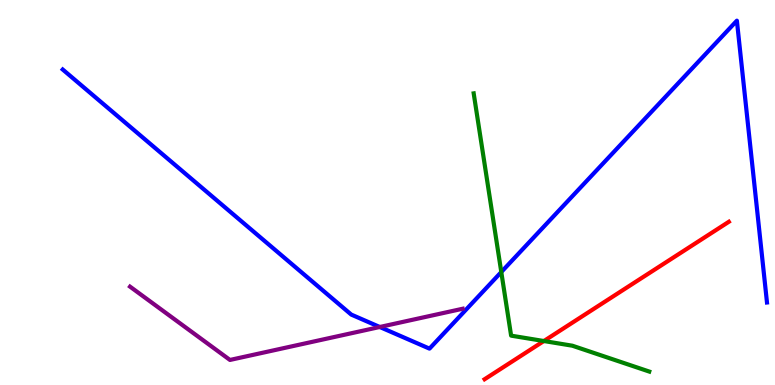[{'lines': ['blue', 'red'], 'intersections': []}, {'lines': ['green', 'red'], 'intersections': [{'x': 7.02, 'y': 1.14}]}, {'lines': ['purple', 'red'], 'intersections': []}, {'lines': ['blue', 'green'], 'intersections': [{'x': 6.47, 'y': 2.93}]}, {'lines': ['blue', 'purple'], 'intersections': [{'x': 4.9, 'y': 1.51}]}, {'lines': ['green', 'purple'], 'intersections': []}]